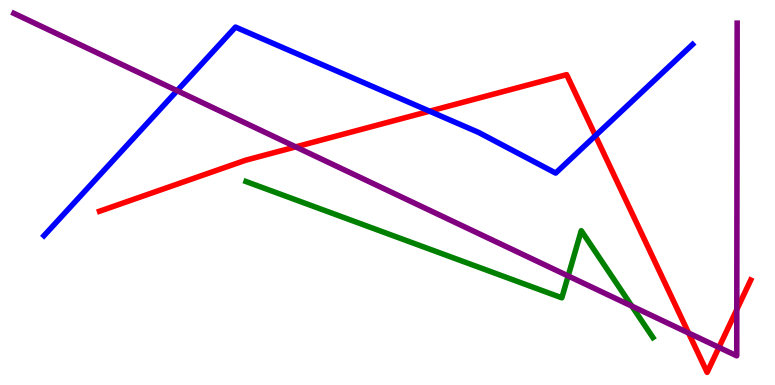[{'lines': ['blue', 'red'], 'intersections': [{'x': 5.54, 'y': 7.11}, {'x': 7.68, 'y': 6.48}]}, {'lines': ['green', 'red'], 'intersections': []}, {'lines': ['purple', 'red'], 'intersections': [{'x': 3.82, 'y': 6.19}, {'x': 8.88, 'y': 1.35}, {'x': 9.28, 'y': 0.977}, {'x': 9.51, 'y': 1.96}]}, {'lines': ['blue', 'green'], 'intersections': []}, {'lines': ['blue', 'purple'], 'intersections': [{'x': 2.29, 'y': 7.64}]}, {'lines': ['green', 'purple'], 'intersections': [{'x': 7.33, 'y': 2.83}, {'x': 8.15, 'y': 2.05}]}]